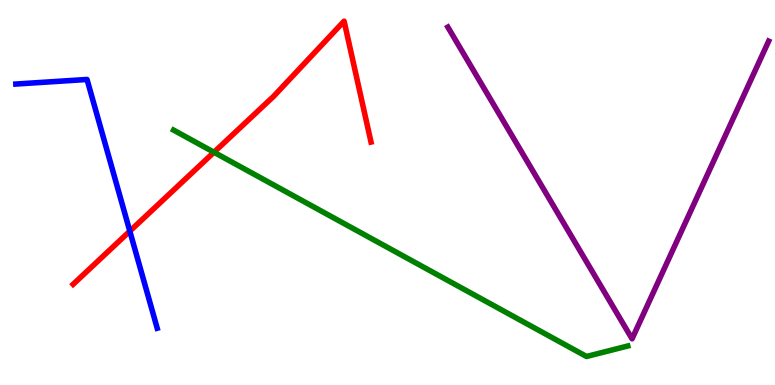[{'lines': ['blue', 'red'], 'intersections': [{'x': 1.68, 'y': 4.0}]}, {'lines': ['green', 'red'], 'intersections': [{'x': 2.76, 'y': 6.05}]}, {'lines': ['purple', 'red'], 'intersections': []}, {'lines': ['blue', 'green'], 'intersections': []}, {'lines': ['blue', 'purple'], 'intersections': []}, {'lines': ['green', 'purple'], 'intersections': []}]